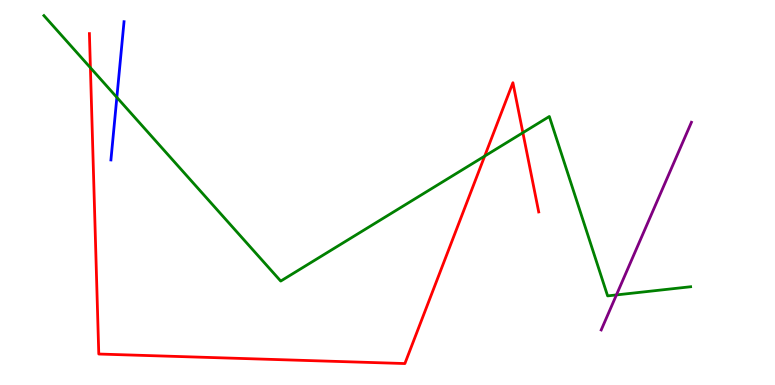[{'lines': ['blue', 'red'], 'intersections': []}, {'lines': ['green', 'red'], 'intersections': [{'x': 1.17, 'y': 8.24}, {'x': 6.25, 'y': 5.95}, {'x': 6.75, 'y': 6.55}]}, {'lines': ['purple', 'red'], 'intersections': []}, {'lines': ['blue', 'green'], 'intersections': [{'x': 1.51, 'y': 7.47}]}, {'lines': ['blue', 'purple'], 'intersections': []}, {'lines': ['green', 'purple'], 'intersections': [{'x': 7.95, 'y': 2.34}]}]